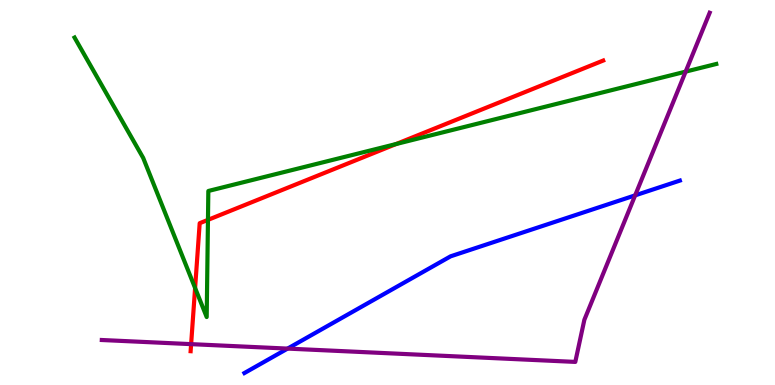[{'lines': ['blue', 'red'], 'intersections': []}, {'lines': ['green', 'red'], 'intersections': [{'x': 2.52, 'y': 2.52}, {'x': 2.68, 'y': 4.29}, {'x': 5.11, 'y': 6.26}]}, {'lines': ['purple', 'red'], 'intersections': [{'x': 2.47, 'y': 1.06}]}, {'lines': ['blue', 'green'], 'intersections': []}, {'lines': ['blue', 'purple'], 'intersections': [{'x': 3.71, 'y': 0.945}, {'x': 8.2, 'y': 4.93}]}, {'lines': ['green', 'purple'], 'intersections': [{'x': 8.85, 'y': 8.14}]}]